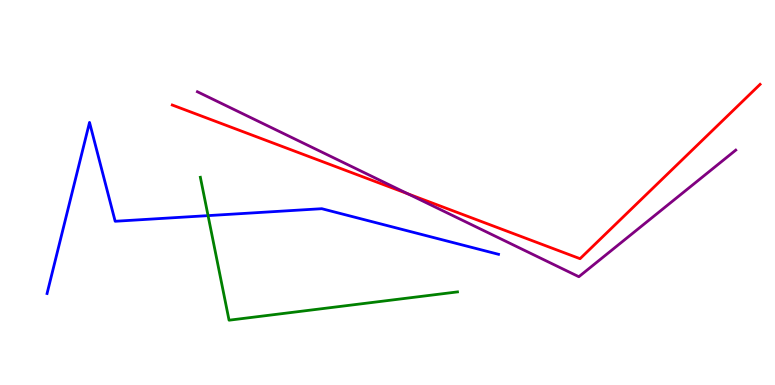[{'lines': ['blue', 'red'], 'intersections': []}, {'lines': ['green', 'red'], 'intersections': []}, {'lines': ['purple', 'red'], 'intersections': [{'x': 5.26, 'y': 4.97}]}, {'lines': ['blue', 'green'], 'intersections': [{'x': 2.68, 'y': 4.4}]}, {'lines': ['blue', 'purple'], 'intersections': []}, {'lines': ['green', 'purple'], 'intersections': []}]